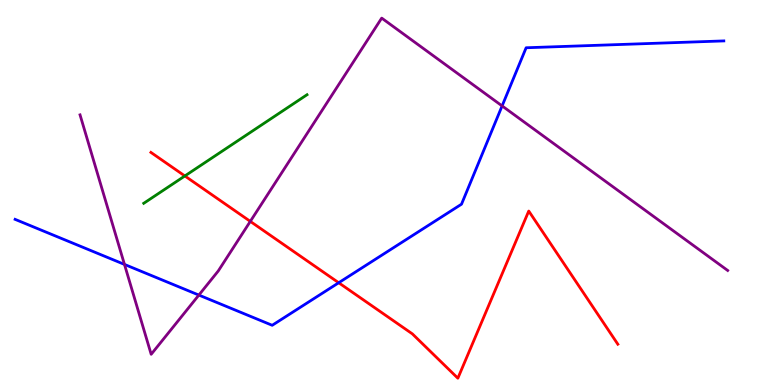[{'lines': ['blue', 'red'], 'intersections': [{'x': 4.37, 'y': 2.66}]}, {'lines': ['green', 'red'], 'intersections': [{'x': 2.39, 'y': 5.43}]}, {'lines': ['purple', 'red'], 'intersections': [{'x': 3.23, 'y': 4.25}]}, {'lines': ['blue', 'green'], 'intersections': []}, {'lines': ['blue', 'purple'], 'intersections': [{'x': 1.61, 'y': 3.13}, {'x': 2.57, 'y': 2.34}, {'x': 6.48, 'y': 7.25}]}, {'lines': ['green', 'purple'], 'intersections': []}]